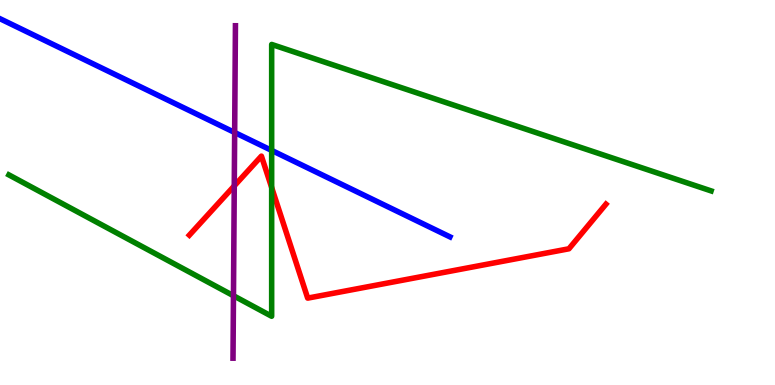[{'lines': ['blue', 'red'], 'intersections': []}, {'lines': ['green', 'red'], 'intersections': [{'x': 3.51, 'y': 5.13}]}, {'lines': ['purple', 'red'], 'intersections': [{'x': 3.02, 'y': 5.17}]}, {'lines': ['blue', 'green'], 'intersections': [{'x': 3.51, 'y': 6.09}]}, {'lines': ['blue', 'purple'], 'intersections': [{'x': 3.03, 'y': 6.56}]}, {'lines': ['green', 'purple'], 'intersections': [{'x': 3.01, 'y': 2.32}]}]